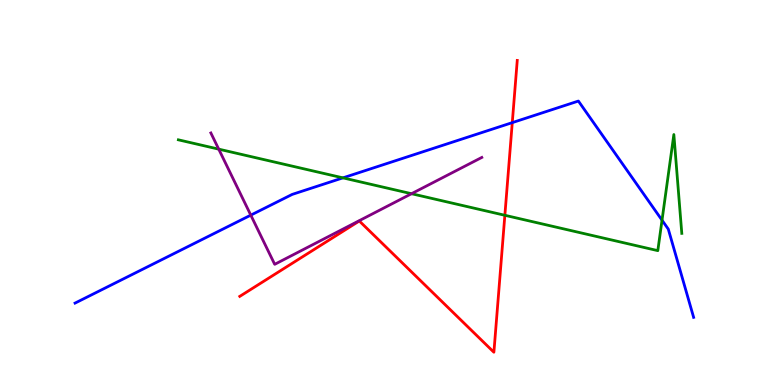[{'lines': ['blue', 'red'], 'intersections': [{'x': 6.61, 'y': 6.81}]}, {'lines': ['green', 'red'], 'intersections': [{'x': 6.51, 'y': 4.41}]}, {'lines': ['purple', 'red'], 'intersections': []}, {'lines': ['blue', 'green'], 'intersections': [{'x': 4.43, 'y': 5.38}, {'x': 8.54, 'y': 4.28}]}, {'lines': ['blue', 'purple'], 'intersections': [{'x': 3.24, 'y': 4.41}]}, {'lines': ['green', 'purple'], 'intersections': [{'x': 2.82, 'y': 6.13}, {'x': 5.31, 'y': 4.97}]}]